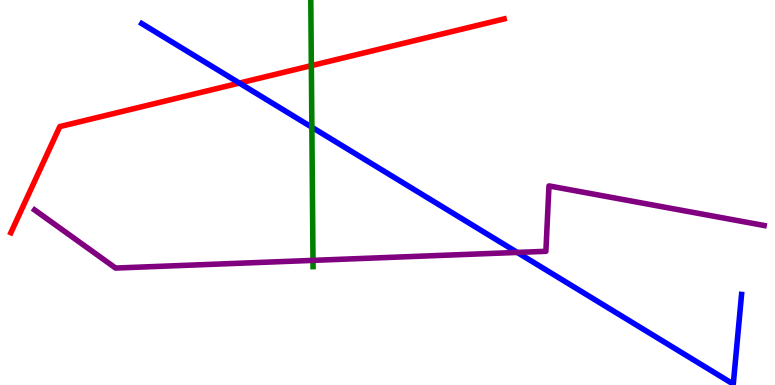[{'lines': ['blue', 'red'], 'intersections': [{'x': 3.09, 'y': 7.84}]}, {'lines': ['green', 'red'], 'intersections': [{'x': 4.02, 'y': 8.3}]}, {'lines': ['purple', 'red'], 'intersections': []}, {'lines': ['blue', 'green'], 'intersections': [{'x': 4.02, 'y': 6.69}]}, {'lines': ['blue', 'purple'], 'intersections': [{'x': 6.67, 'y': 3.44}]}, {'lines': ['green', 'purple'], 'intersections': [{'x': 4.04, 'y': 3.24}]}]